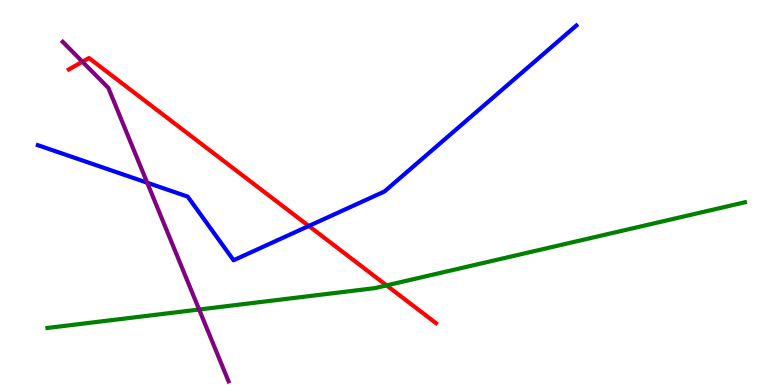[{'lines': ['blue', 'red'], 'intersections': [{'x': 3.98, 'y': 4.13}]}, {'lines': ['green', 'red'], 'intersections': [{'x': 4.99, 'y': 2.59}]}, {'lines': ['purple', 'red'], 'intersections': [{'x': 1.06, 'y': 8.4}]}, {'lines': ['blue', 'green'], 'intersections': []}, {'lines': ['blue', 'purple'], 'intersections': [{'x': 1.9, 'y': 5.25}]}, {'lines': ['green', 'purple'], 'intersections': [{'x': 2.57, 'y': 1.96}]}]